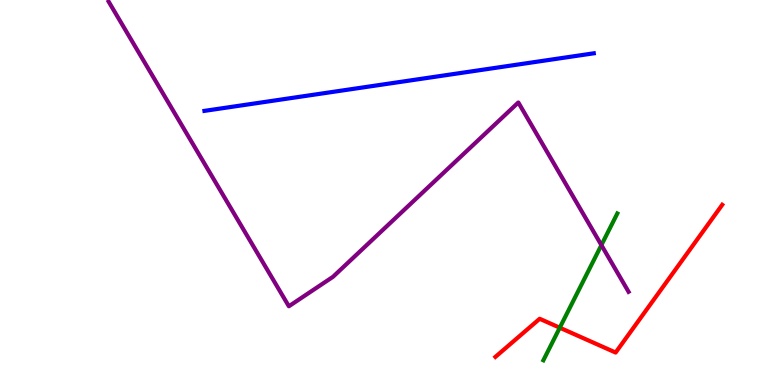[{'lines': ['blue', 'red'], 'intersections': []}, {'lines': ['green', 'red'], 'intersections': [{'x': 7.22, 'y': 1.49}]}, {'lines': ['purple', 'red'], 'intersections': []}, {'lines': ['blue', 'green'], 'intersections': []}, {'lines': ['blue', 'purple'], 'intersections': []}, {'lines': ['green', 'purple'], 'intersections': [{'x': 7.76, 'y': 3.63}]}]